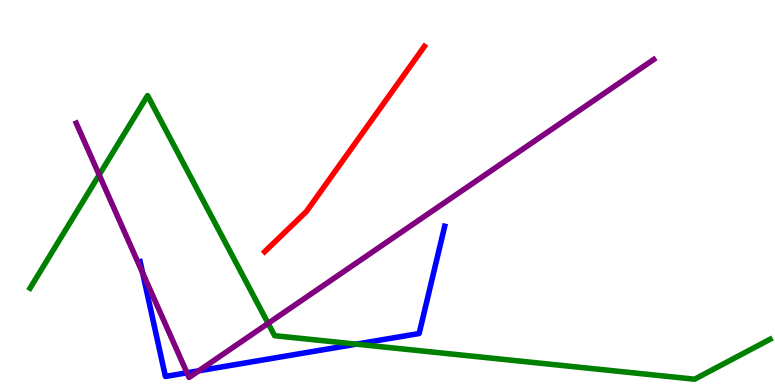[{'lines': ['blue', 'red'], 'intersections': []}, {'lines': ['green', 'red'], 'intersections': []}, {'lines': ['purple', 'red'], 'intersections': []}, {'lines': ['blue', 'green'], 'intersections': [{'x': 4.6, 'y': 1.06}]}, {'lines': ['blue', 'purple'], 'intersections': [{'x': 1.84, 'y': 2.91}, {'x': 2.41, 'y': 0.317}, {'x': 2.56, 'y': 0.369}]}, {'lines': ['green', 'purple'], 'intersections': [{'x': 1.28, 'y': 5.46}, {'x': 3.46, 'y': 1.6}]}]